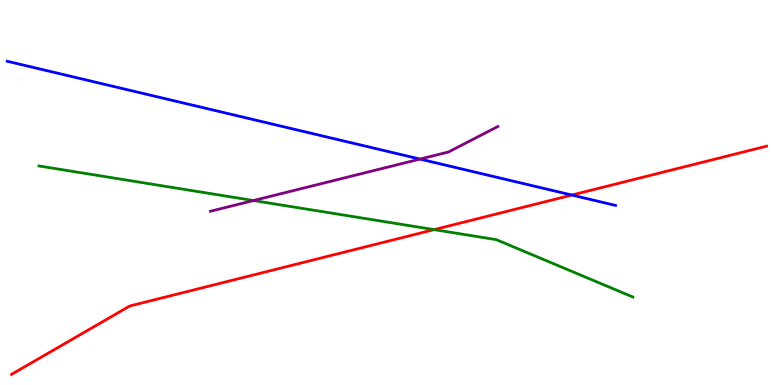[{'lines': ['blue', 'red'], 'intersections': [{'x': 7.38, 'y': 4.93}]}, {'lines': ['green', 'red'], 'intersections': [{'x': 5.6, 'y': 4.04}]}, {'lines': ['purple', 'red'], 'intersections': []}, {'lines': ['blue', 'green'], 'intersections': []}, {'lines': ['blue', 'purple'], 'intersections': [{'x': 5.42, 'y': 5.87}]}, {'lines': ['green', 'purple'], 'intersections': [{'x': 3.27, 'y': 4.79}]}]